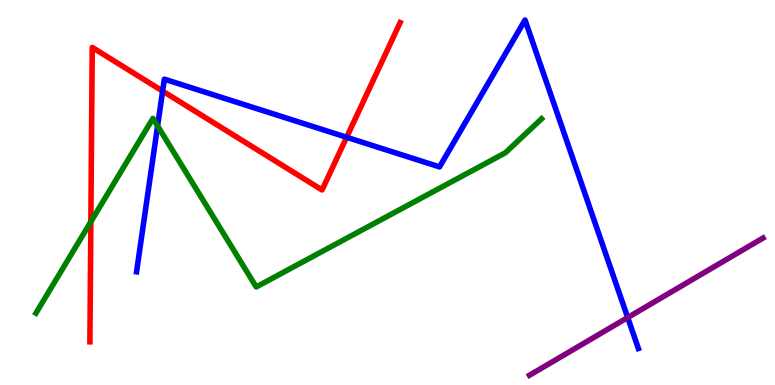[{'lines': ['blue', 'red'], 'intersections': [{'x': 2.1, 'y': 7.63}, {'x': 4.47, 'y': 6.43}]}, {'lines': ['green', 'red'], 'intersections': [{'x': 1.17, 'y': 4.24}]}, {'lines': ['purple', 'red'], 'intersections': []}, {'lines': ['blue', 'green'], 'intersections': [{'x': 2.03, 'y': 6.73}]}, {'lines': ['blue', 'purple'], 'intersections': [{'x': 8.1, 'y': 1.75}]}, {'lines': ['green', 'purple'], 'intersections': []}]